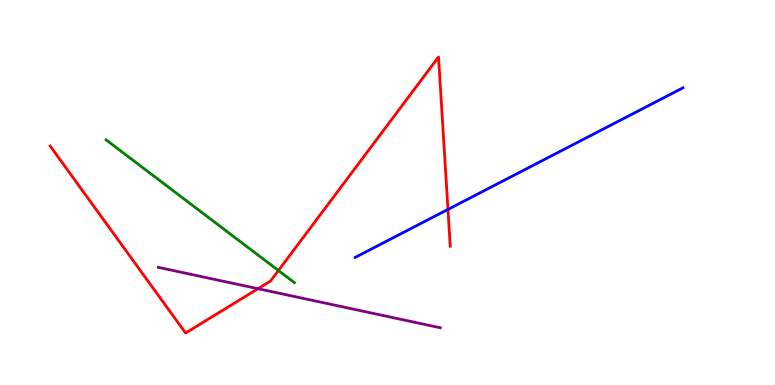[{'lines': ['blue', 'red'], 'intersections': [{'x': 5.78, 'y': 4.56}]}, {'lines': ['green', 'red'], 'intersections': [{'x': 3.59, 'y': 2.97}]}, {'lines': ['purple', 'red'], 'intersections': [{'x': 3.33, 'y': 2.5}]}, {'lines': ['blue', 'green'], 'intersections': []}, {'lines': ['blue', 'purple'], 'intersections': []}, {'lines': ['green', 'purple'], 'intersections': []}]